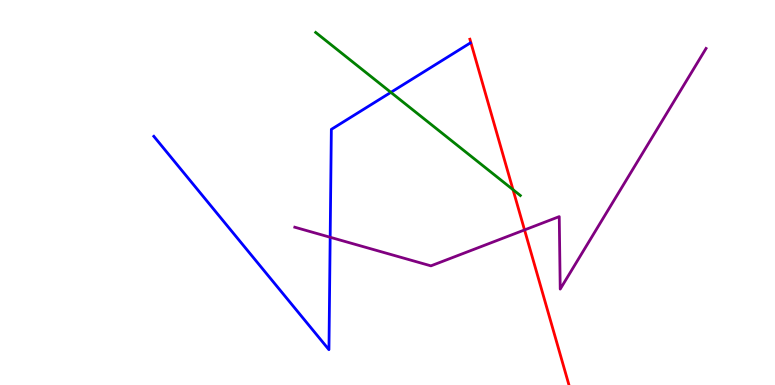[{'lines': ['blue', 'red'], 'intersections': []}, {'lines': ['green', 'red'], 'intersections': [{'x': 6.62, 'y': 5.07}]}, {'lines': ['purple', 'red'], 'intersections': [{'x': 6.77, 'y': 4.03}]}, {'lines': ['blue', 'green'], 'intersections': [{'x': 5.04, 'y': 7.6}]}, {'lines': ['blue', 'purple'], 'intersections': [{'x': 4.26, 'y': 3.84}]}, {'lines': ['green', 'purple'], 'intersections': []}]